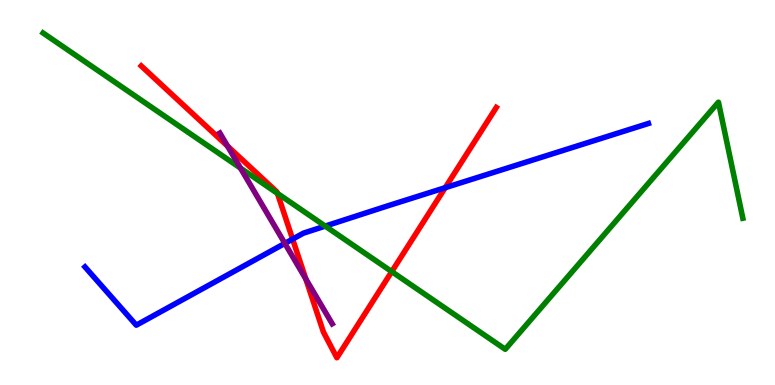[{'lines': ['blue', 'red'], 'intersections': [{'x': 3.78, 'y': 3.79}, {'x': 5.74, 'y': 5.12}]}, {'lines': ['green', 'red'], 'intersections': [{'x': 3.58, 'y': 4.98}, {'x': 5.05, 'y': 2.95}]}, {'lines': ['purple', 'red'], 'intersections': [{'x': 2.94, 'y': 6.21}, {'x': 3.95, 'y': 2.75}]}, {'lines': ['blue', 'green'], 'intersections': [{'x': 4.2, 'y': 4.13}]}, {'lines': ['blue', 'purple'], 'intersections': [{'x': 3.68, 'y': 3.68}]}, {'lines': ['green', 'purple'], 'intersections': [{'x': 3.1, 'y': 5.63}]}]